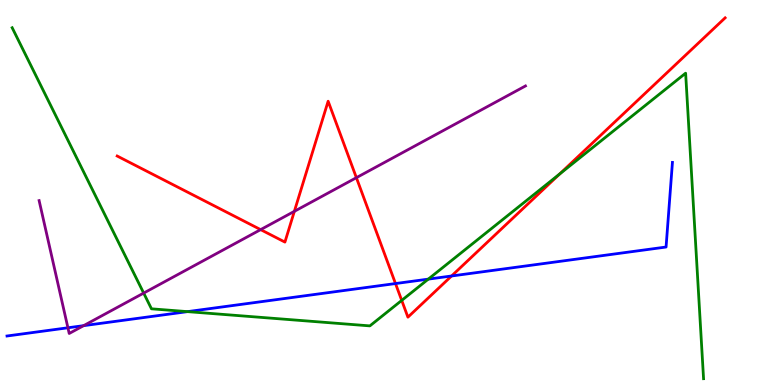[{'lines': ['blue', 'red'], 'intersections': [{'x': 5.1, 'y': 2.63}, {'x': 5.83, 'y': 2.83}]}, {'lines': ['green', 'red'], 'intersections': [{'x': 5.18, 'y': 2.2}, {'x': 7.22, 'y': 5.48}]}, {'lines': ['purple', 'red'], 'intersections': [{'x': 3.36, 'y': 4.04}, {'x': 3.8, 'y': 4.51}, {'x': 4.6, 'y': 5.38}]}, {'lines': ['blue', 'green'], 'intersections': [{'x': 2.42, 'y': 1.91}, {'x': 5.53, 'y': 2.75}]}, {'lines': ['blue', 'purple'], 'intersections': [{'x': 0.876, 'y': 1.49}, {'x': 1.08, 'y': 1.54}]}, {'lines': ['green', 'purple'], 'intersections': [{'x': 1.85, 'y': 2.39}]}]